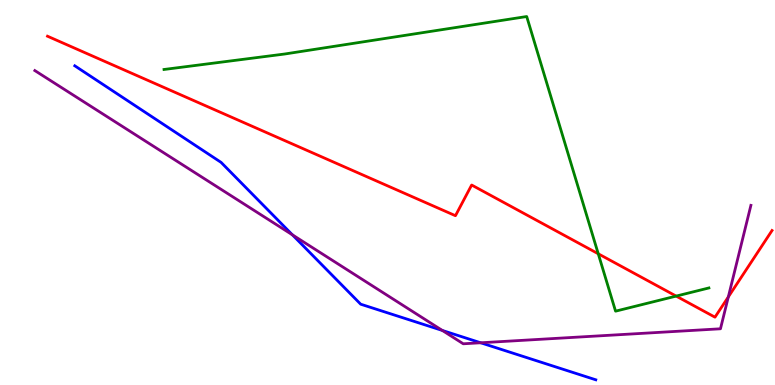[{'lines': ['blue', 'red'], 'intersections': []}, {'lines': ['green', 'red'], 'intersections': [{'x': 7.72, 'y': 3.41}, {'x': 8.72, 'y': 2.31}]}, {'lines': ['purple', 'red'], 'intersections': [{'x': 9.4, 'y': 2.29}]}, {'lines': ['blue', 'green'], 'intersections': []}, {'lines': ['blue', 'purple'], 'intersections': [{'x': 3.77, 'y': 3.9}, {'x': 5.71, 'y': 1.42}, {'x': 6.2, 'y': 1.1}]}, {'lines': ['green', 'purple'], 'intersections': []}]